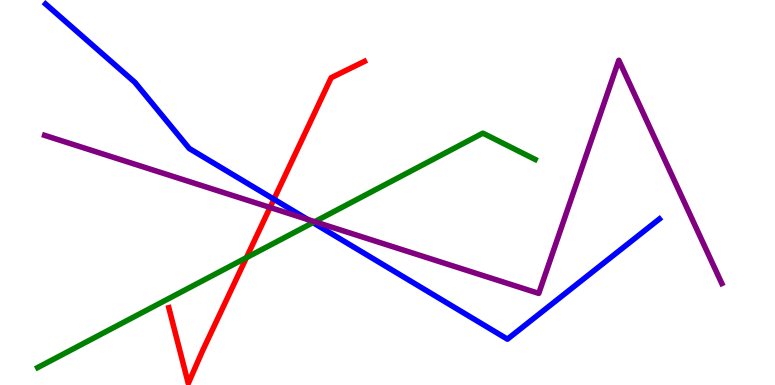[{'lines': ['blue', 'red'], 'intersections': [{'x': 3.53, 'y': 4.83}]}, {'lines': ['green', 'red'], 'intersections': [{'x': 3.18, 'y': 3.31}]}, {'lines': ['purple', 'red'], 'intersections': [{'x': 3.48, 'y': 4.61}]}, {'lines': ['blue', 'green'], 'intersections': [{'x': 4.04, 'y': 4.22}]}, {'lines': ['blue', 'purple'], 'intersections': [{'x': 3.97, 'y': 4.3}]}, {'lines': ['green', 'purple'], 'intersections': [{'x': 4.06, 'y': 4.24}]}]